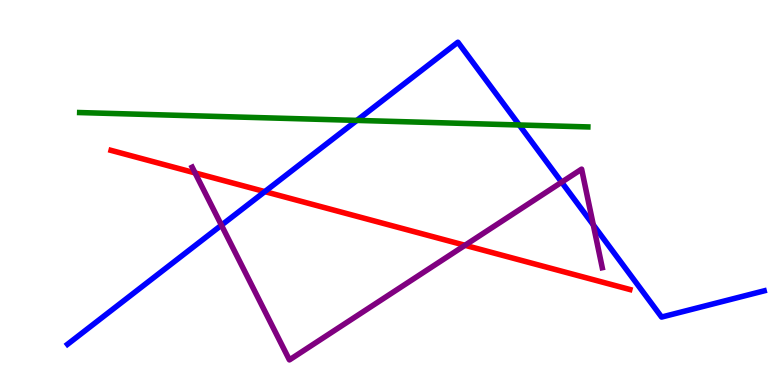[{'lines': ['blue', 'red'], 'intersections': [{'x': 3.42, 'y': 5.02}]}, {'lines': ['green', 'red'], 'intersections': []}, {'lines': ['purple', 'red'], 'intersections': [{'x': 2.52, 'y': 5.51}, {'x': 6.0, 'y': 3.63}]}, {'lines': ['blue', 'green'], 'intersections': [{'x': 4.6, 'y': 6.87}, {'x': 6.7, 'y': 6.75}]}, {'lines': ['blue', 'purple'], 'intersections': [{'x': 2.86, 'y': 4.15}, {'x': 7.25, 'y': 5.27}, {'x': 7.66, 'y': 4.16}]}, {'lines': ['green', 'purple'], 'intersections': []}]